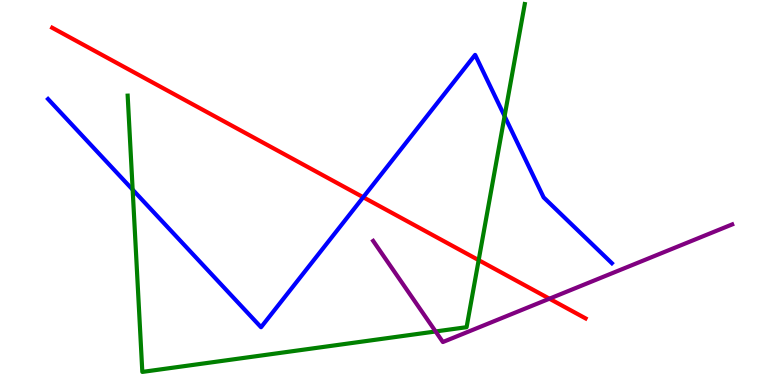[{'lines': ['blue', 'red'], 'intersections': [{'x': 4.69, 'y': 4.88}]}, {'lines': ['green', 'red'], 'intersections': [{'x': 6.18, 'y': 3.24}]}, {'lines': ['purple', 'red'], 'intersections': [{'x': 7.09, 'y': 2.24}]}, {'lines': ['blue', 'green'], 'intersections': [{'x': 1.71, 'y': 5.07}, {'x': 6.51, 'y': 6.98}]}, {'lines': ['blue', 'purple'], 'intersections': []}, {'lines': ['green', 'purple'], 'intersections': [{'x': 5.62, 'y': 1.39}]}]